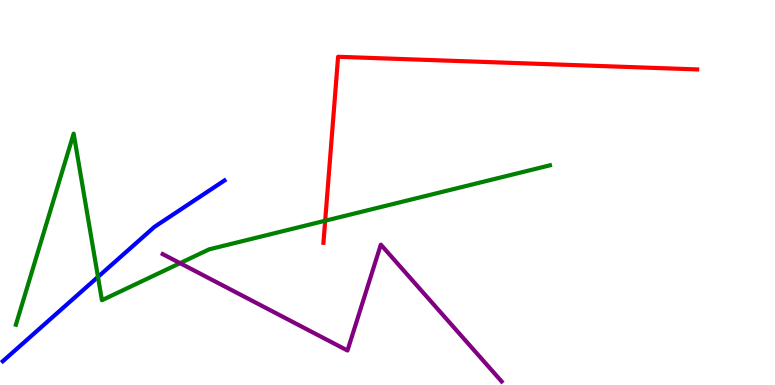[{'lines': ['blue', 'red'], 'intersections': []}, {'lines': ['green', 'red'], 'intersections': [{'x': 4.2, 'y': 4.27}]}, {'lines': ['purple', 'red'], 'intersections': []}, {'lines': ['blue', 'green'], 'intersections': [{'x': 1.26, 'y': 2.81}]}, {'lines': ['blue', 'purple'], 'intersections': []}, {'lines': ['green', 'purple'], 'intersections': [{'x': 2.32, 'y': 3.16}]}]